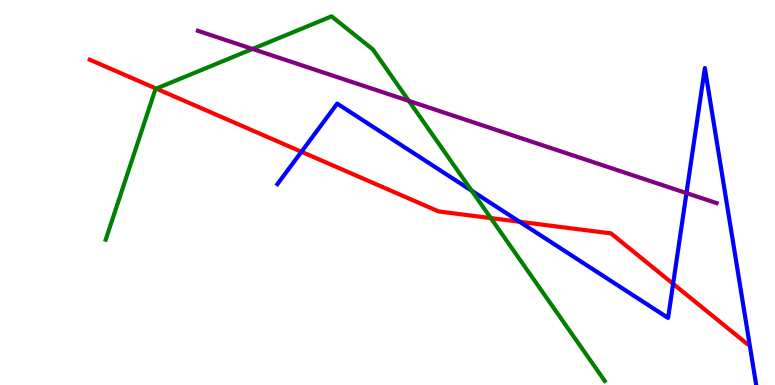[{'lines': ['blue', 'red'], 'intersections': [{'x': 3.89, 'y': 6.06}, {'x': 6.7, 'y': 4.24}, {'x': 8.69, 'y': 2.63}]}, {'lines': ['green', 'red'], 'intersections': [{'x': 2.02, 'y': 7.7}, {'x': 6.33, 'y': 4.34}]}, {'lines': ['purple', 'red'], 'intersections': []}, {'lines': ['blue', 'green'], 'intersections': [{'x': 6.09, 'y': 5.05}]}, {'lines': ['blue', 'purple'], 'intersections': [{'x': 8.86, 'y': 4.98}]}, {'lines': ['green', 'purple'], 'intersections': [{'x': 3.26, 'y': 8.73}, {'x': 5.28, 'y': 7.38}]}]